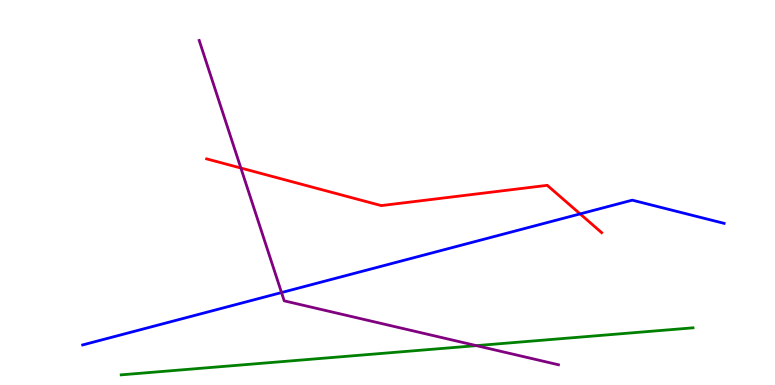[{'lines': ['blue', 'red'], 'intersections': [{'x': 7.49, 'y': 4.44}]}, {'lines': ['green', 'red'], 'intersections': []}, {'lines': ['purple', 'red'], 'intersections': [{'x': 3.11, 'y': 5.64}]}, {'lines': ['blue', 'green'], 'intersections': []}, {'lines': ['blue', 'purple'], 'intersections': [{'x': 3.63, 'y': 2.4}]}, {'lines': ['green', 'purple'], 'intersections': [{'x': 6.15, 'y': 1.02}]}]